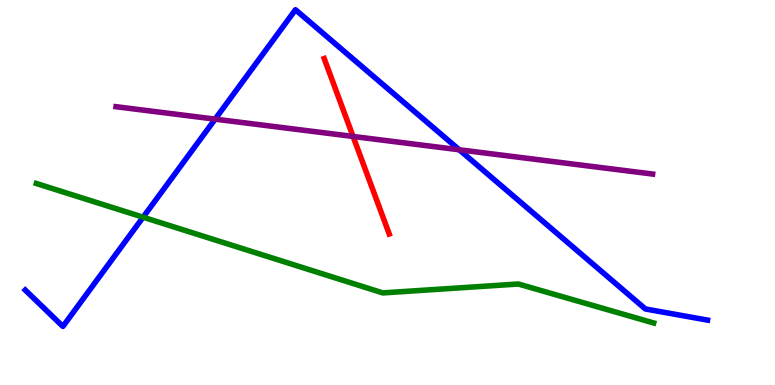[{'lines': ['blue', 'red'], 'intersections': []}, {'lines': ['green', 'red'], 'intersections': []}, {'lines': ['purple', 'red'], 'intersections': [{'x': 4.56, 'y': 6.46}]}, {'lines': ['blue', 'green'], 'intersections': [{'x': 1.85, 'y': 4.36}]}, {'lines': ['blue', 'purple'], 'intersections': [{'x': 2.78, 'y': 6.91}, {'x': 5.93, 'y': 6.11}]}, {'lines': ['green', 'purple'], 'intersections': []}]